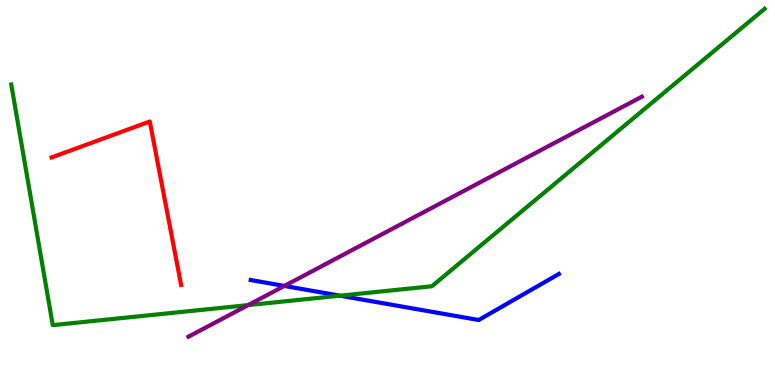[{'lines': ['blue', 'red'], 'intersections': []}, {'lines': ['green', 'red'], 'intersections': []}, {'lines': ['purple', 'red'], 'intersections': []}, {'lines': ['blue', 'green'], 'intersections': [{'x': 4.39, 'y': 2.32}]}, {'lines': ['blue', 'purple'], 'intersections': [{'x': 3.67, 'y': 2.57}]}, {'lines': ['green', 'purple'], 'intersections': [{'x': 3.2, 'y': 2.08}]}]